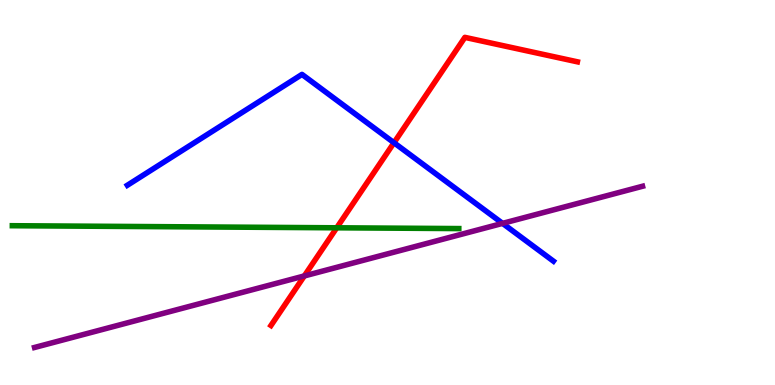[{'lines': ['blue', 'red'], 'intersections': [{'x': 5.08, 'y': 6.29}]}, {'lines': ['green', 'red'], 'intersections': [{'x': 4.34, 'y': 4.08}]}, {'lines': ['purple', 'red'], 'intersections': [{'x': 3.93, 'y': 2.83}]}, {'lines': ['blue', 'green'], 'intersections': []}, {'lines': ['blue', 'purple'], 'intersections': [{'x': 6.48, 'y': 4.2}]}, {'lines': ['green', 'purple'], 'intersections': []}]